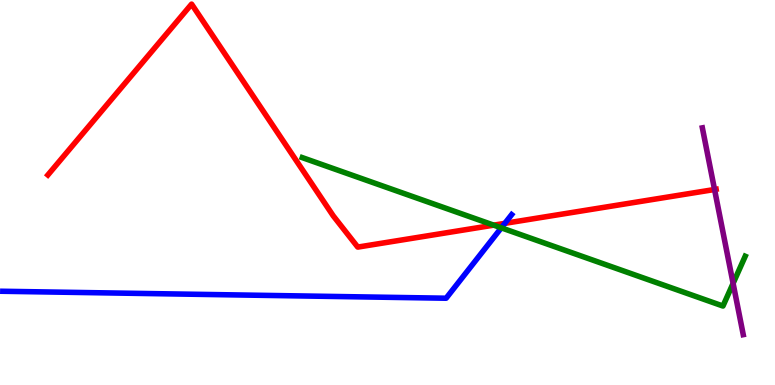[{'lines': ['blue', 'red'], 'intersections': [{'x': 6.51, 'y': 4.2}]}, {'lines': ['green', 'red'], 'intersections': [{'x': 6.37, 'y': 4.15}]}, {'lines': ['purple', 'red'], 'intersections': [{'x': 9.22, 'y': 5.08}]}, {'lines': ['blue', 'green'], 'intersections': [{'x': 6.47, 'y': 4.08}]}, {'lines': ['blue', 'purple'], 'intersections': []}, {'lines': ['green', 'purple'], 'intersections': [{'x': 9.46, 'y': 2.64}]}]